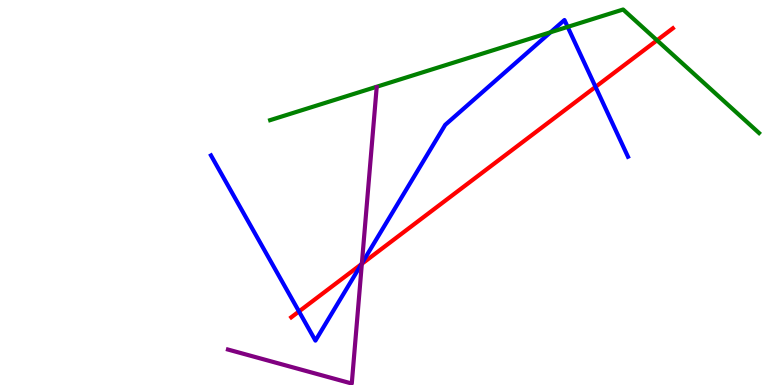[{'lines': ['blue', 'red'], 'intersections': [{'x': 3.86, 'y': 1.91}, {'x': 4.66, 'y': 3.14}, {'x': 7.68, 'y': 7.74}]}, {'lines': ['green', 'red'], 'intersections': [{'x': 8.48, 'y': 8.95}]}, {'lines': ['purple', 'red'], 'intersections': [{'x': 4.67, 'y': 3.15}]}, {'lines': ['blue', 'green'], 'intersections': [{'x': 7.1, 'y': 9.16}, {'x': 7.32, 'y': 9.3}]}, {'lines': ['blue', 'purple'], 'intersections': [{'x': 4.67, 'y': 3.16}]}, {'lines': ['green', 'purple'], 'intersections': []}]